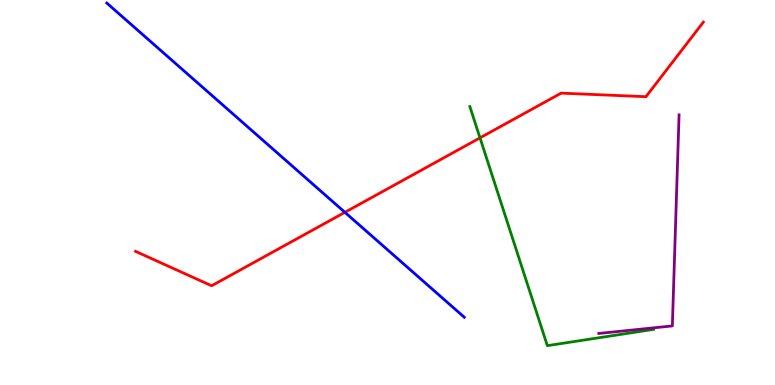[{'lines': ['blue', 'red'], 'intersections': [{'x': 4.45, 'y': 4.49}]}, {'lines': ['green', 'red'], 'intersections': [{'x': 6.19, 'y': 6.42}]}, {'lines': ['purple', 'red'], 'intersections': []}, {'lines': ['blue', 'green'], 'intersections': []}, {'lines': ['blue', 'purple'], 'intersections': []}, {'lines': ['green', 'purple'], 'intersections': []}]